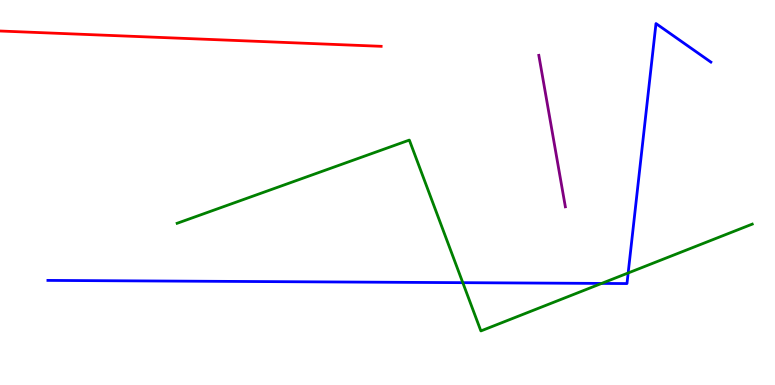[{'lines': ['blue', 'red'], 'intersections': []}, {'lines': ['green', 'red'], 'intersections': []}, {'lines': ['purple', 'red'], 'intersections': []}, {'lines': ['blue', 'green'], 'intersections': [{'x': 5.97, 'y': 2.66}, {'x': 7.76, 'y': 2.64}, {'x': 8.11, 'y': 2.91}]}, {'lines': ['blue', 'purple'], 'intersections': []}, {'lines': ['green', 'purple'], 'intersections': []}]